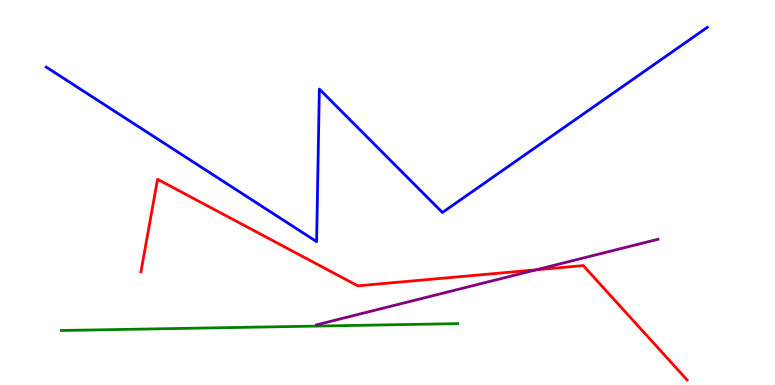[{'lines': ['blue', 'red'], 'intersections': []}, {'lines': ['green', 'red'], 'intersections': []}, {'lines': ['purple', 'red'], 'intersections': [{'x': 6.92, 'y': 2.99}]}, {'lines': ['blue', 'green'], 'intersections': []}, {'lines': ['blue', 'purple'], 'intersections': []}, {'lines': ['green', 'purple'], 'intersections': []}]